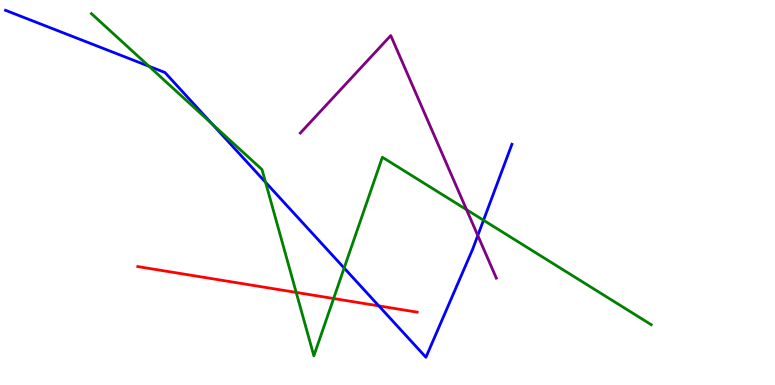[{'lines': ['blue', 'red'], 'intersections': [{'x': 4.89, 'y': 2.05}]}, {'lines': ['green', 'red'], 'intersections': [{'x': 3.82, 'y': 2.4}, {'x': 4.3, 'y': 2.25}]}, {'lines': ['purple', 'red'], 'intersections': []}, {'lines': ['blue', 'green'], 'intersections': [{'x': 1.92, 'y': 8.28}, {'x': 2.74, 'y': 6.78}, {'x': 3.43, 'y': 5.27}, {'x': 4.44, 'y': 3.04}, {'x': 6.24, 'y': 4.28}]}, {'lines': ['blue', 'purple'], 'intersections': [{'x': 6.17, 'y': 3.88}]}, {'lines': ['green', 'purple'], 'intersections': [{'x': 6.02, 'y': 4.55}]}]